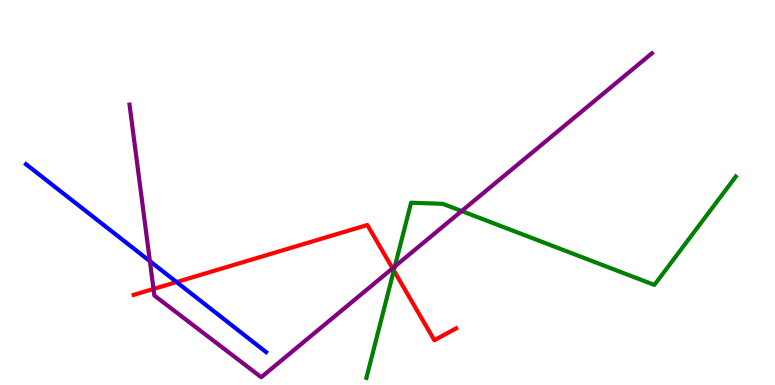[{'lines': ['blue', 'red'], 'intersections': [{'x': 2.28, 'y': 2.67}]}, {'lines': ['green', 'red'], 'intersections': [{'x': 5.08, 'y': 2.97}]}, {'lines': ['purple', 'red'], 'intersections': [{'x': 1.98, 'y': 2.49}, {'x': 5.07, 'y': 3.03}]}, {'lines': ['blue', 'green'], 'intersections': []}, {'lines': ['blue', 'purple'], 'intersections': [{'x': 1.93, 'y': 3.22}]}, {'lines': ['green', 'purple'], 'intersections': [{'x': 5.09, 'y': 3.08}, {'x': 5.96, 'y': 4.52}]}]